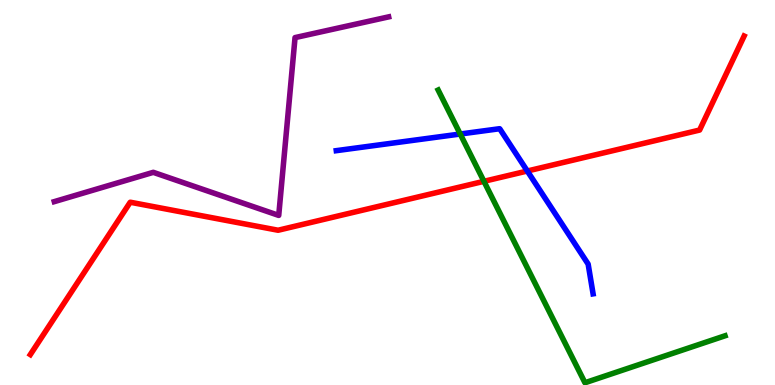[{'lines': ['blue', 'red'], 'intersections': [{'x': 6.8, 'y': 5.56}]}, {'lines': ['green', 'red'], 'intersections': [{'x': 6.24, 'y': 5.29}]}, {'lines': ['purple', 'red'], 'intersections': []}, {'lines': ['blue', 'green'], 'intersections': [{'x': 5.94, 'y': 6.52}]}, {'lines': ['blue', 'purple'], 'intersections': []}, {'lines': ['green', 'purple'], 'intersections': []}]